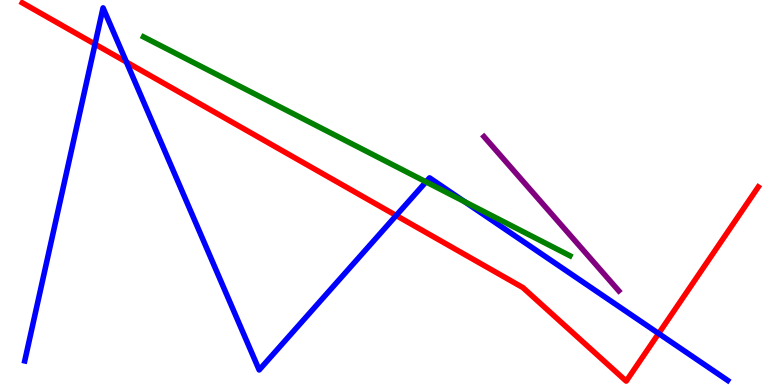[{'lines': ['blue', 'red'], 'intersections': [{'x': 1.23, 'y': 8.85}, {'x': 1.63, 'y': 8.39}, {'x': 5.11, 'y': 4.4}, {'x': 8.5, 'y': 1.34}]}, {'lines': ['green', 'red'], 'intersections': []}, {'lines': ['purple', 'red'], 'intersections': []}, {'lines': ['blue', 'green'], 'intersections': [{'x': 5.5, 'y': 5.28}, {'x': 6.0, 'y': 4.76}]}, {'lines': ['blue', 'purple'], 'intersections': []}, {'lines': ['green', 'purple'], 'intersections': []}]